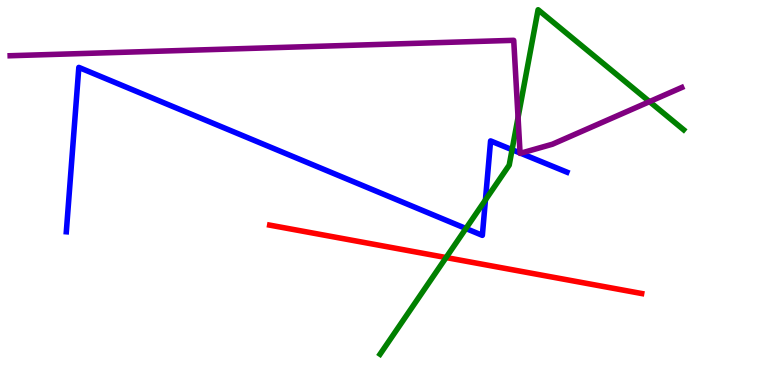[{'lines': ['blue', 'red'], 'intersections': []}, {'lines': ['green', 'red'], 'intersections': [{'x': 5.76, 'y': 3.31}]}, {'lines': ['purple', 'red'], 'intersections': []}, {'lines': ['blue', 'green'], 'intersections': [{'x': 6.01, 'y': 4.06}, {'x': 6.26, 'y': 4.81}, {'x': 6.61, 'y': 6.11}]}, {'lines': ['blue', 'purple'], 'intersections': [{'x': 6.71, 'y': 6.03}, {'x': 6.72, 'y': 6.02}]}, {'lines': ['green', 'purple'], 'intersections': [{'x': 6.68, 'y': 6.95}, {'x': 8.38, 'y': 7.36}]}]